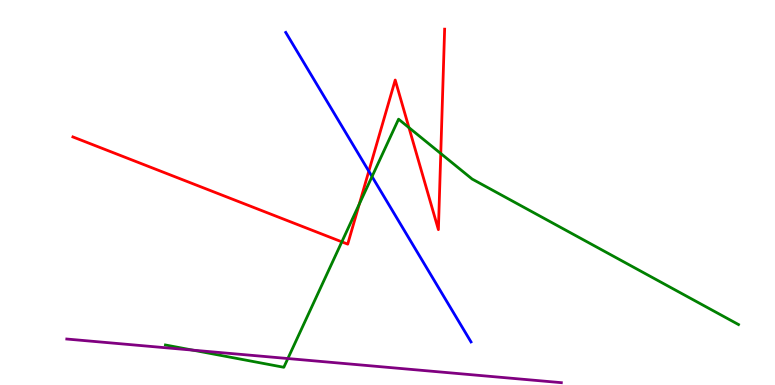[{'lines': ['blue', 'red'], 'intersections': [{'x': 4.76, 'y': 5.55}]}, {'lines': ['green', 'red'], 'intersections': [{'x': 4.41, 'y': 3.72}, {'x': 4.64, 'y': 4.7}, {'x': 5.28, 'y': 6.69}, {'x': 5.69, 'y': 6.01}]}, {'lines': ['purple', 'red'], 'intersections': []}, {'lines': ['blue', 'green'], 'intersections': [{'x': 4.8, 'y': 5.41}]}, {'lines': ['blue', 'purple'], 'intersections': []}, {'lines': ['green', 'purple'], 'intersections': [{'x': 2.49, 'y': 0.905}, {'x': 3.71, 'y': 0.687}]}]